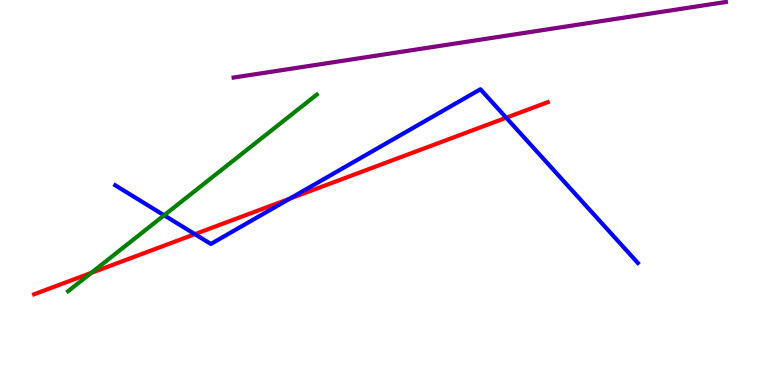[{'lines': ['blue', 'red'], 'intersections': [{'x': 2.51, 'y': 3.92}, {'x': 3.74, 'y': 4.84}, {'x': 6.53, 'y': 6.94}]}, {'lines': ['green', 'red'], 'intersections': [{'x': 1.18, 'y': 2.91}]}, {'lines': ['purple', 'red'], 'intersections': []}, {'lines': ['blue', 'green'], 'intersections': [{'x': 2.12, 'y': 4.41}]}, {'lines': ['blue', 'purple'], 'intersections': []}, {'lines': ['green', 'purple'], 'intersections': []}]